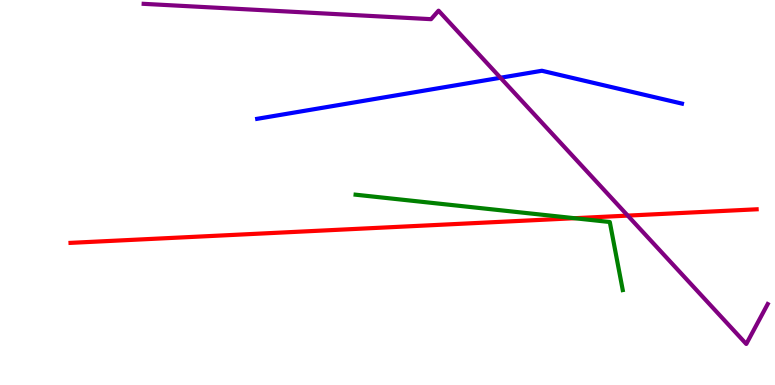[{'lines': ['blue', 'red'], 'intersections': []}, {'lines': ['green', 'red'], 'intersections': [{'x': 7.41, 'y': 4.33}]}, {'lines': ['purple', 'red'], 'intersections': [{'x': 8.1, 'y': 4.4}]}, {'lines': ['blue', 'green'], 'intersections': []}, {'lines': ['blue', 'purple'], 'intersections': [{'x': 6.46, 'y': 7.98}]}, {'lines': ['green', 'purple'], 'intersections': []}]